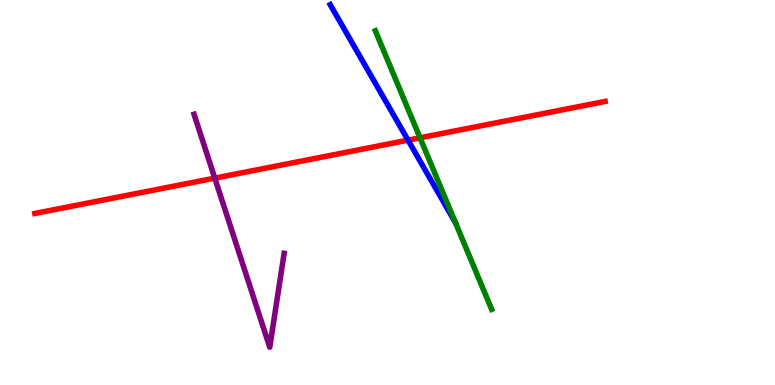[{'lines': ['blue', 'red'], 'intersections': [{'x': 5.27, 'y': 6.36}]}, {'lines': ['green', 'red'], 'intersections': [{'x': 5.42, 'y': 6.42}]}, {'lines': ['purple', 'red'], 'intersections': [{'x': 2.77, 'y': 5.37}]}, {'lines': ['blue', 'green'], 'intersections': []}, {'lines': ['blue', 'purple'], 'intersections': []}, {'lines': ['green', 'purple'], 'intersections': []}]